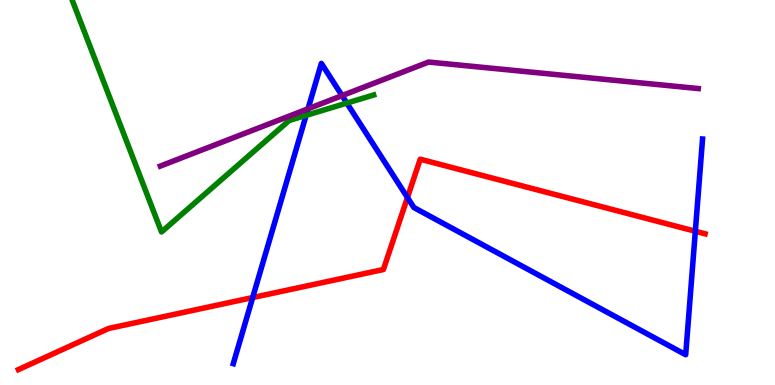[{'lines': ['blue', 'red'], 'intersections': [{'x': 3.26, 'y': 2.27}, {'x': 5.26, 'y': 4.87}, {'x': 8.97, 'y': 3.99}]}, {'lines': ['green', 'red'], 'intersections': []}, {'lines': ['purple', 'red'], 'intersections': []}, {'lines': ['blue', 'green'], 'intersections': [{'x': 3.95, 'y': 7.0}, {'x': 4.48, 'y': 7.32}]}, {'lines': ['blue', 'purple'], 'intersections': [{'x': 3.97, 'y': 7.17}, {'x': 4.41, 'y': 7.52}]}, {'lines': ['green', 'purple'], 'intersections': []}]